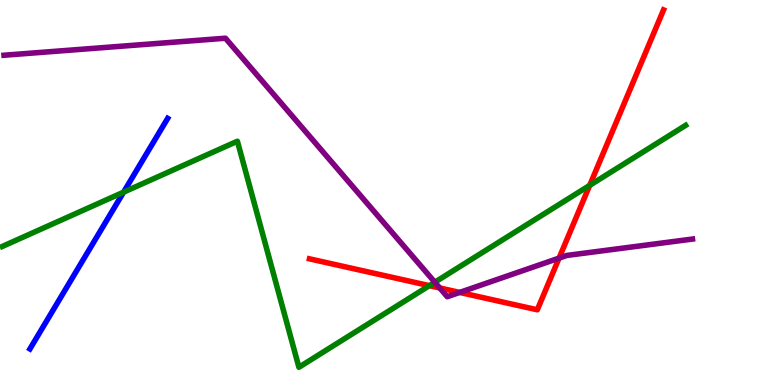[{'lines': ['blue', 'red'], 'intersections': []}, {'lines': ['green', 'red'], 'intersections': [{'x': 5.54, 'y': 2.58}, {'x': 7.61, 'y': 5.19}]}, {'lines': ['purple', 'red'], 'intersections': [{'x': 5.67, 'y': 2.52}, {'x': 5.93, 'y': 2.4}, {'x': 7.21, 'y': 3.3}]}, {'lines': ['blue', 'green'], 'intersections': [{'x': 1.59, 'y': 5.01}]}, {'lines': ['blue', 'purple'], 'intersections': []}, {'lines': ['green', 'purple'], 'intersections': [{'x': 5.61, 'y': 2.67}]}]